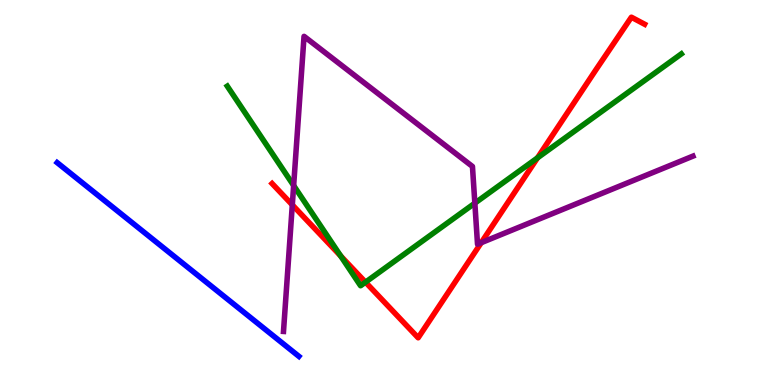[{'lines': ['blue', 'red'], 'intersections': []}, {'lines': ['green', 'red'], 'intersections': [{'x': 4.4, 'y': 3.35}, {'x': 4.72, 'y': 2.67}, {'x': 6.94, 'y': 5.9}]}, {'lines': ['purple', 'red'], 'intersections': [{'x': 3.77, 'y': 4.68}, {'x': 6.21, 'y': 3.7}]}, {'lines': ['blue', 'green'], 'intersections': []}, {'lines': ['blue', 'purple'], 'intersections': []}, {'lines': ['green', 'purple'], 'intersections': [{'x': 3.79, 'y': 5.18}, {'x': 6.13, 'y': 4.72}]}]